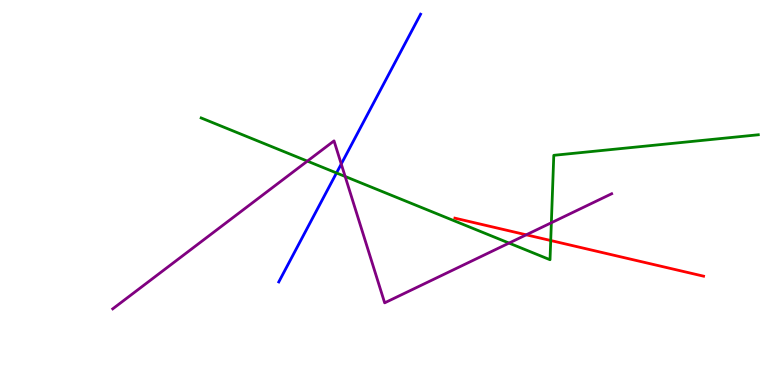[{'lines': ['blue', 'red'], 'intersections': []}, {'lines': ['green', 'red'], 'intersections': [{'x': 7.11, 'y': 3.75}]}, {'lines': ['purple', 'red'], 'intersections': [{'x': 6.79, 'y': 3.9}]}, {'lines': ['blue', 'green'], 'intersections': [{'x': 4.34, 'y': 5.51}]}, {'lines': ['blue', 'purple'], 'intersections': [{'x': 4.4, 'y': 5.74}]}, {'lines': ['green', 'purple'], 'intersections': [{'x': 3.97, 'y': 5.82}, {'x': 4.45, 'y': 5.42}, {'x': 6.57, 'y': 3.69}, {'x': 7.11, 'y': 4.21}]}]